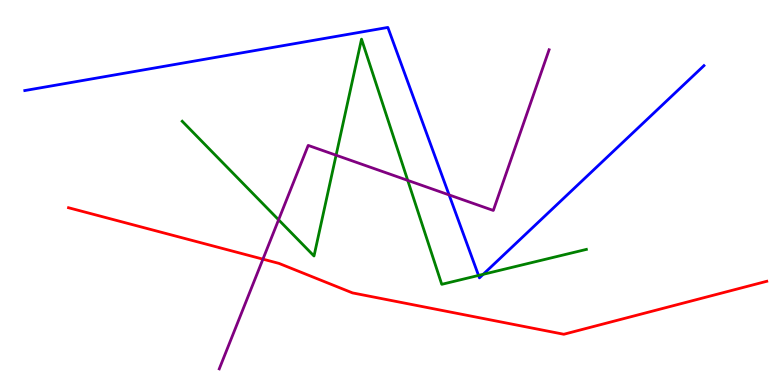[{'lines': ['blue', 'red'], 'intersections': []}, {'lines': ['green', 'red'], 'intersections': []}, {'lines': ['purple', 'red'], 'intersections': [{'x': 3.39, 'y': 3.27}]}, {'lines': ['blue', 'green'], 'intersections': [{'x': 6.17, 'y': 2.85}, {'x': 6.23, 'y': 2.87}]}, {'lines': ['blue', 'purple'], 'intersections': [{'x': 5.79, 'y': 4.94}]}, {'lines': ['green', 'purple'], 'intersections': [{'x': 3.59, 'y': 4.29}, {'x': 4.34, 'y': 5.97}, {'x': 5.26, 'y': 5.31}]}]